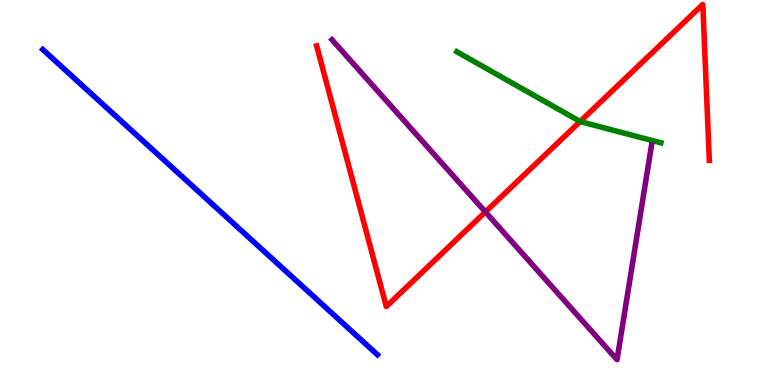[{'lines': ['blue', 'red'], 'intersections': []}, {'lines': ['green', 'red'], 'intersections': [{'x': 7.49, 'y': 6.84}]}, {'lines': ['purple', 'red'], 'intersections': [{'x': 6.26, 'y': 4.5}]}, {'lines': ['blue', 'green'], 'intersections': []}, {'lines': ['blue', 'purple'], 'intersections': []}, {'lines': ['green', 'purple'], 'intersections': []}]